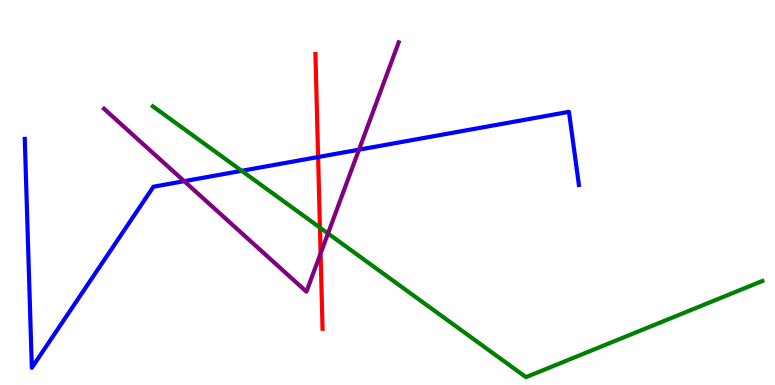[{'lines': ['blue', 'red'], 'intersections': [{'x': 4.1, 'y': 5.92}]}, {'lines': ['green', 'red'], 'intersections': [{'x': 4.13, 'y': 4.09}]}, {'lines': ['purple', 'red'], 'intersections': [{'x': 4.14, 'y': 3.42}]}, {'lines': ['blue', 'green'], 'intersections': [{'x': 3.12, 'y': 5.56}]}, {'lines': ['blue', 'purple'], 'intersections': [{'x': 2.38, 'y': 5.29}, {'x': 4.63, 'y': 6.11}]}, {'lines': ['green', 'purple'], 'intersections': [{'x': 4.23, 'y': 3.94}]}]